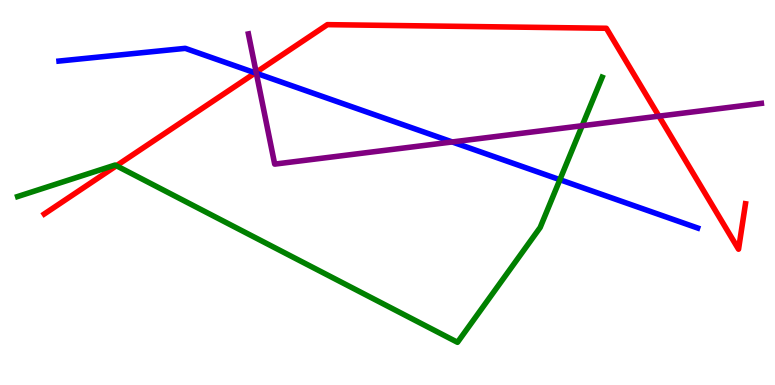[{'lines': ['blue', 'red'], 'intersections': [{'x': 3.29, 'y': 8.11}]}, {'lines': ['green', 'red'], 'intersections': [{'x': 1.5, 'y': 5.69}]}, {'lines': ['purple', 'red'], 'intersections': [{'x': 3.31, 'y': 8.12}, {'x': 8.5, 'y': 6.98}]}, {'lines': ['blue', 'green'], 'intersections': [{'x': 7.22, 'y': 5.33}]}, {'lines': ['blue', 'purple'], 'intersections': [{'x': 3.31, 'y': 8.1}, {'x': 5.84, 'y': 6.31}]}, {'lines': ['green', 'purple'], 'intersections': [{'x': 7.51, 'y': 6.73}]}]